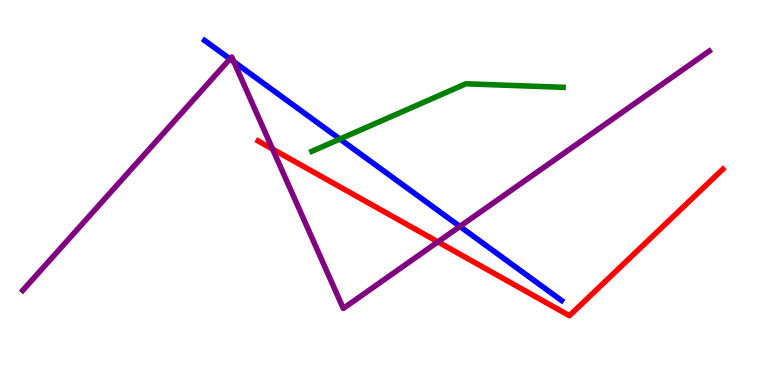[{'lines': ['blue', 'red'], 'intersections': []}, {'lines': ['green', 'red'], 'intersections': []}, {'lines': ['purple', 'red'], 'intersections': [{'x': 3.52, 'y': 6.13}, {'x': 5.65, 'y': 3.72}]}, {'lines': ['blue', 'green'], 'intersections': [{'x': 4.39, 'y': 6.39}]}, {'lines': ['blue', 'purple'], 'intersections': [{'x': 2.97, 'y': 8.47}, {'x': 3.02, 'y': 8.4}, {'x': 5.93, 'y': 4.12}]}, {'lines': ['green', 'purple'], 'intersections': []}]